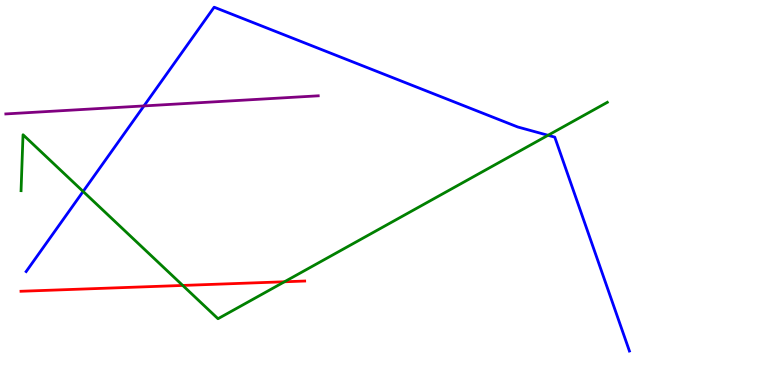[{'lines': ['blue', 'red'], 'intersections': []}, {'lines': ['green', 'red'], 'intersections': [{'x': 2.36, 'y': 2.59}, {'x': 3.67, 'y': 2.68}]}, {'lines': ['purple', 'red'], 'intersections': []}, {'lines': ['blue', 'green'], 'intersections': [{'x': 1.07, 'y': 5.03}, {'x': 7.07, 'y': 6.49}]}, {'lines': ['blue', 'purple'], 'intersections': [{'x': 1.86, 'y': 7.25}]}, {'lines': ['green', 'purple'], 'intersections': []}]